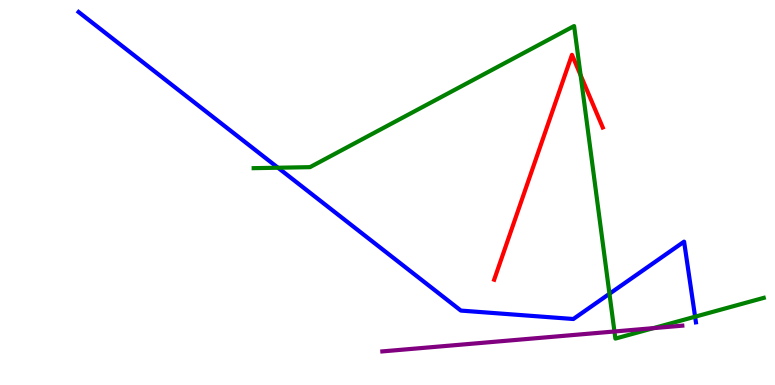[{'lines': ['blue', 'red'], 'intersections': []}, {'lines': ['green', 'red'], 'intersections': [{'x': 7.49, 'y': 8.05}]}, {'lines': ['purple', 'red'], 'intersections': []}, {'lines': ['blue', 'green'], 'intersections': [{'x': 3.59, 'y': 5.64}, {'x': 7.86, 'y': 2.37}, {'x': 8.97, 'y': 1.77}]}, {'lines': ['blue', 'purple'], 'intersections': []}, {'lines': ['green', 'purple'], 'intersections': [{'x': 7.93, 'y': 1.39}, {'x': 8.43, 'y': 1.48}]}]